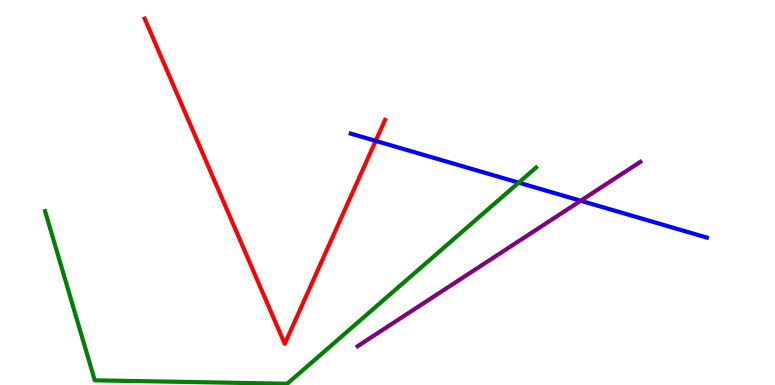[{'lines': ['blue', 'red'], 'intersections': [{'x': 4.85, 'y': 6.34}]}, {'lines': ['green', 'red'], 'intersections': []}, {'lines': ['purple', 'red'], 'intersections': []}, {'lines': ['blue', 'green'], 'intersections': [{'x': 6.69, 'y': 5.26}]}, {'lines': ['blue', 'purple'], 'intersections': [{'x': 7.49, 'y': 4.79}]}, {'lines': ['green', 'purple'], 'intersections': []}]